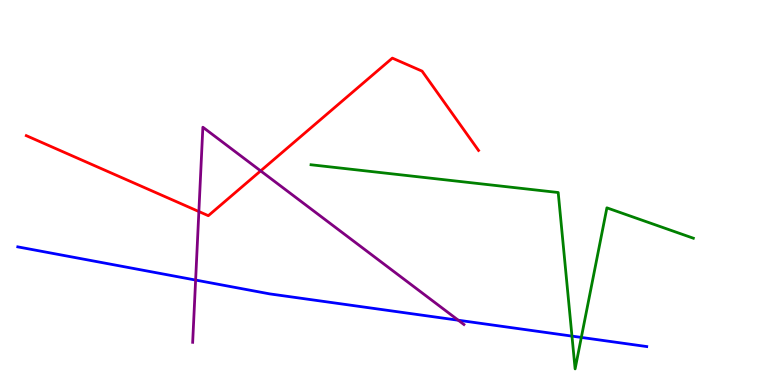[{'lines': ['blue', 'red'], 'intersections': []}, {'lines': ['green', 'red'], 'intersections': []}, {'lines': ['purple', 'red'], 'intersections': [{'x': 2.57, 'y': 4.51}, {'x': 3.36, 'y': 5.56}]}, {'lines': ['blue', 'green'], 'intersections': [{'x': 7.38, 'y': 1.27}, {'x': 7.5, 'y': 1.24}]}, {'lines': ['blue', 'purple'], 'intersections': [{'x': 2.52, 'y': 2.73}, {'x': 5.91, 'y': 1.68}]}, {'lines': ['green', 'purple'], 'intersections': []}]